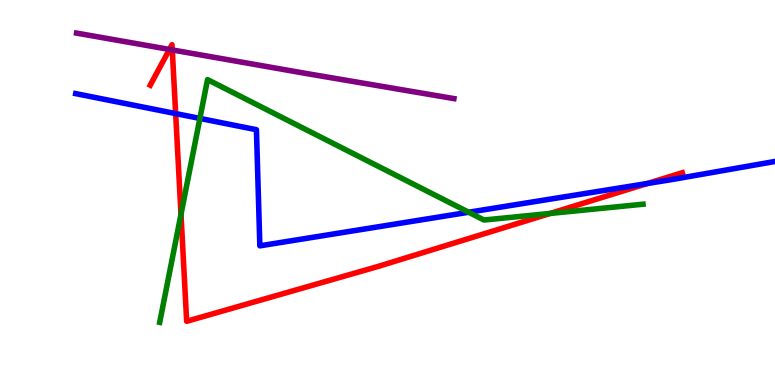[{'lines': ['blue', 'red'], 'intersections': [{'x': 2.27, 'y': 7.05}, {'x': 8.35, 'y': 5.23}]}, {'lines': ['green', 'red'], 'intersections': [{'x': 2.34, 'y': 4.43}, {'x': 7.1, 'y': 4.46}]}, {'lines': ['purple', 'red'], 'intersections': [{'x': 2.19, 'y': 8.72}, {'x': 2.22, 'y': 8.7}]}, {'lines': ['blue', 'green'], 'intersections': [{'x': 2.58, 'y': 6.92}, {'x': 6.05, 'y': 4.49}]}, {'lines': ['blue', 'purple'], 'intersections': []}, {'lines': ['green', 'purple'], 'intersections': []}]